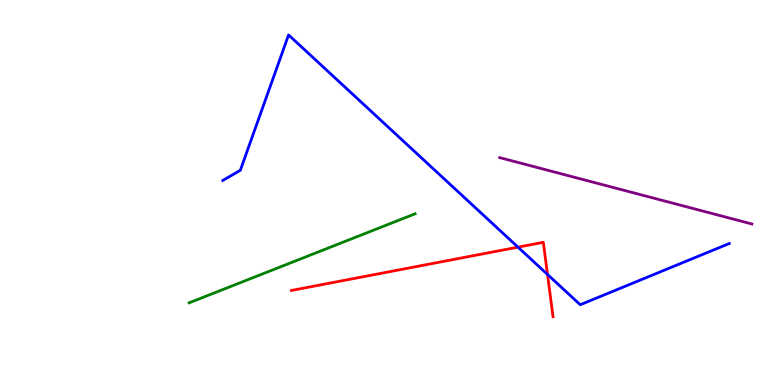[{'lines': ['blue', 'red'], 'intersections': [{'x': 6.68, 'y': 3.58}, {'x': 7.06, 'y': 2.87}]}, {'lines': ['green', 'red'], 'intersections': []}, {'lines': ['purple', 'red'], 'intersections': []}, {'lines': ['blue', 'green'], 'intersections': []}, {'lines': ['blue', 'purple'], 'intersections': []}, {'lines': ['green', 'purple'], 'intersections': []}]